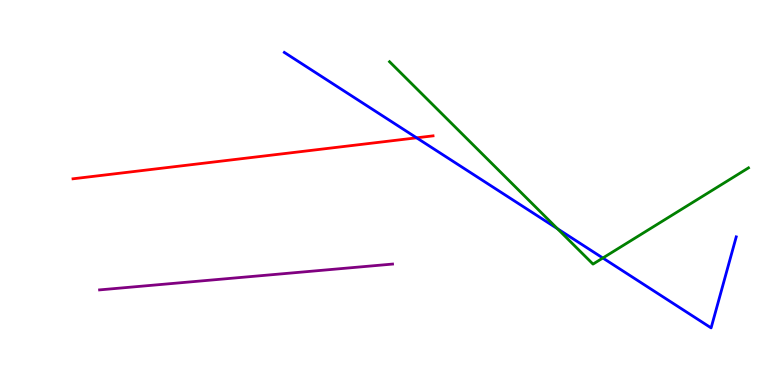[{'lines': ['blue', 'red'], 'intersections': [{'x': 5.38, 'y': 6.42}]}, {'lines': ['green', 'red'], 'intersections': []}, {'lines': ['purple', 'red'], 'intersections': []}, {'lines': ['blue', 'green'], 'intersections': [{'x': 7.19, 'y': 4.06}, {'x': 7.78, 'y': 3.3}]}, {'lines': ['blue', 'purple'], 'intersections': []}, {'lines': ['green', 'purple'], 'intersections': []}]